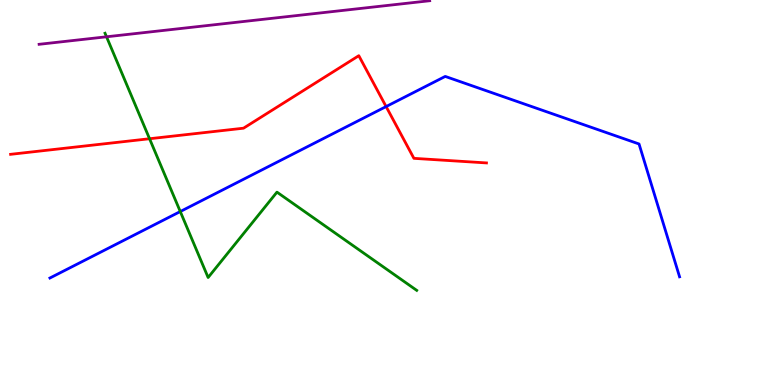[{'lines': ['blue', 'red'], 'intersections': [{'x': 4.98, 'y': 7.23}]}, {'lines': ['green', 'red'], 'intersections': [{'x': 1.93, 'y': 6.4}]}, {'lines': ['purple', 'red'], 'intersections': []}, {'lines': ['blue', 'green'], 'intersections': [{'x': 2.33, 'y': 4.51}]}, {'lines': ['blue', 'purple'], 'intersections': []}, {'lines': ['green', 'purple'], 'intersections': [{'x': 1.37, 'y': 9.04}]}]